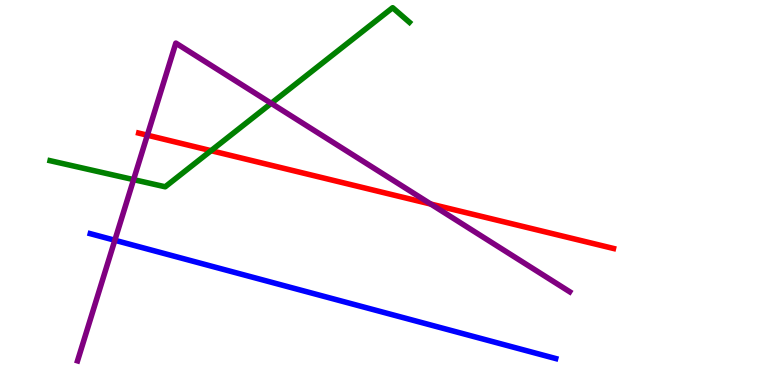[{'lines': ['blue', 'red'], 'intersections': []}, {'lines': ['green', 'red'], 'intersections': [{'x': 2.72, 'y': 6.09}]}, {'lines': ['purple', 'red'], 'intersections': [{'x': 1.9, 'y': 6.49}, {'x': 5.56, 'y': 4.7}]}, {'lines': ['blue', 'green'], 'intersections': []}, {'lines': ['blue', 'purple'], 'intersections': [{'x': 1.48, 'y': 3.76}]}, {'lines': ['green', 'purple'], 'intersections': [{'x': 1.72, 'y': 5.33}, {'x': 3.5, 'y': 7.32}]}]